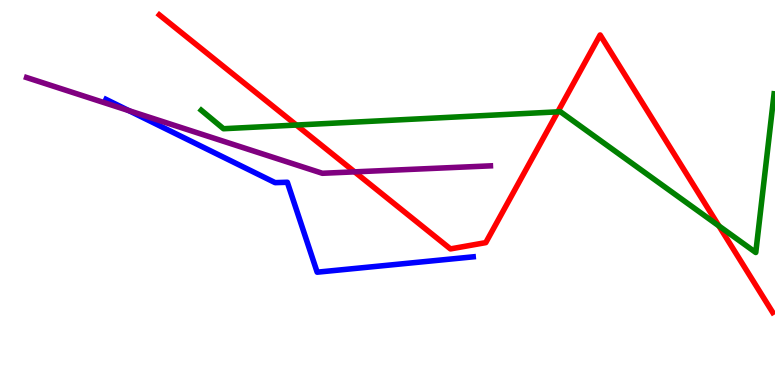[{'lines': ['blue', 'red'], 'intersections': []}, {'lines': ['green', 'red'], 'intersections': [{'x': 3.82, 'y': 6.75}, {'x': 7.2, 'y': 7.1}, {'x': 9.28, 'y': 4.13}]}, {'lines': ['purple', 'red'], 'intersections': [{'x': 4.58, 'y': 5.54}]}, {'lines': ['blue', 'green'], 'intersections': []}, {'lines': ['blue', 'purple'], 'intersections': [{'x': 1.66, 'y': 7.13}]}, {'lines': ['green', 'purple'], 'intersections': []}]